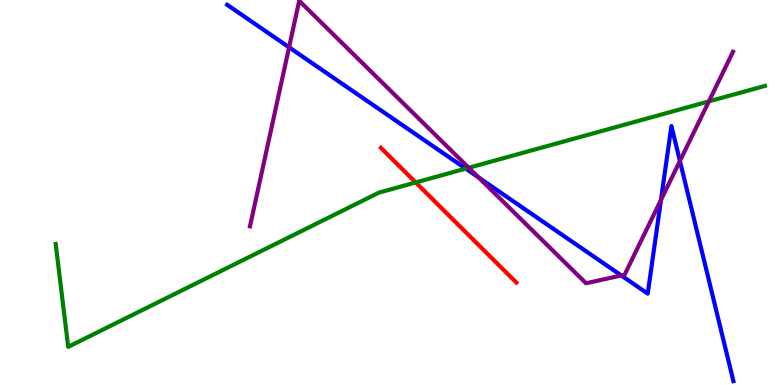[{'lines': ['blue', 'red'], 'intersections': []}, {'lines': ['green', 'red'], 'intersections': [{'x': 5.36, 'y': 5.26}]}, {'lines': ['purple', 'red'], 'intersections': []}, {'lines': ['blue', 'green'], 'intersections': [{'x': 6.01, 'y': 5.62}]}, {'lines': ['blue', 'purple'], 'intersections': [{'x': 3.73, 'y': 8.77}, {'x': 6.18, 'y': 5.39}, {'x': 8.02, 'y': 2.85}, {'x': 8.53, 'y': 4.81}, {'x': 8.77, 'y': 5.82}]}, {'lines': ['green', 'purple'], 'intersections': [{'x': 6.05, 'y': 5.64}, {'x': 9.15, 'y': 7.37}]}]